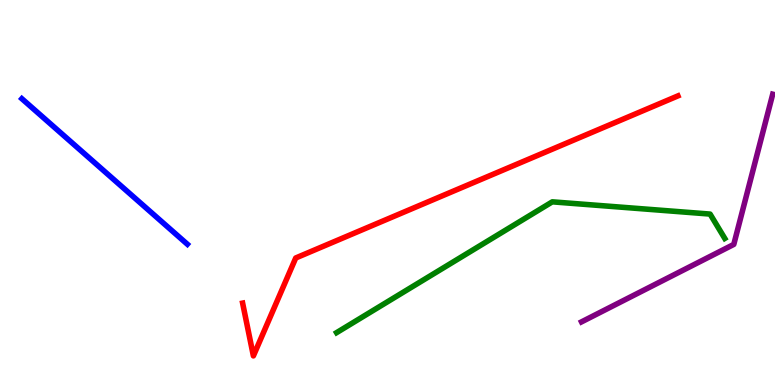[{'lines': ['blue', 'red'], 'intersections': []}, {'lines': ['green', 'red'], 'intersections': []}, {'lines': ['purple', 'red'], 'intersections': []}, {'lines': ['blue', 'green'], 'intersections': []}, {'lines': ['blue', 'purple'], 'intersections': []}, {'lines': ['green', 'purple'], 'intersections': []}]